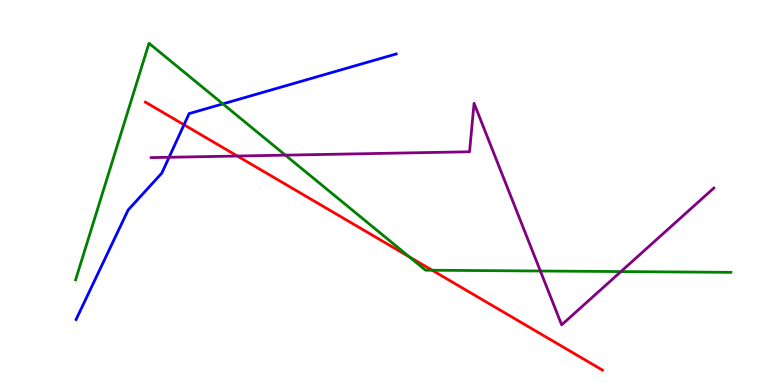[{'lines': ['blue', 'red'], 'intersections': [{'x': 2.37, 'y': 6.76}]}, {'lines': ['green', 'red'], 'intersections': [{'x': 5.28, 'y': 3.33}, {'x': 5.58, 'y': 2.98}]}, {'lines': ['purple', 'red'], 'intersections': [{'x': 3.06, 'y': 5.95}]}, {'lines': ['blue', 'green'], 'intersections': [{'x': 2.88, 'y': 7.3}]}, {'lines': ['blue', 'purple'], 'intersections': [{'x': 2.18, 'y': 5.91}]}, {'lines': ['green', 'purple'], 'intersections': [{'x': 3.68, 'y': 5.97}, {'x': 6.97, 'y': 2.96}, {'x': 8.01, 'y': 2.95}]}]